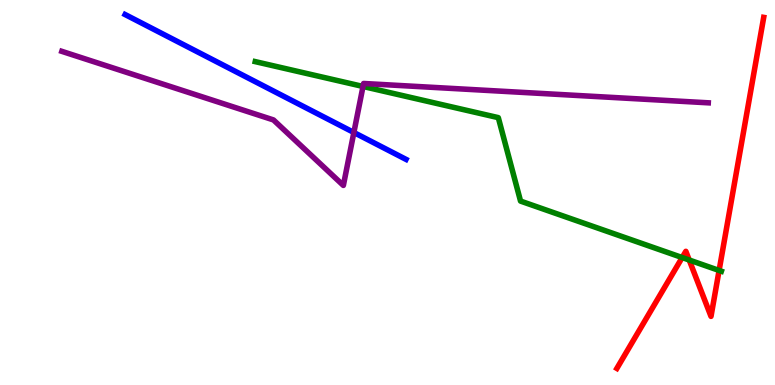[{'lines': ['blue', 'red'], 'intersections': []}, {'lines': ['green', 'red'], 'intersections': [{'x': 8.8, 'y': 3.31}, {'x': 8.89, 'y': 3.25}, {'x': 9.28, 'y': 2.98}]}, {'lines': ['purple', 'red'], 'intersections': []}, {'lines': ['blue', 'green'], 'intersections': []}, {'lines': ['blue', 'purple'], 'intersections': [{'x': 4.57, 'y': 6.56}]}, {'lines': ['green', 'purple'], 'intersections': [{'x': 4.68, 'y': 7.75}]}]